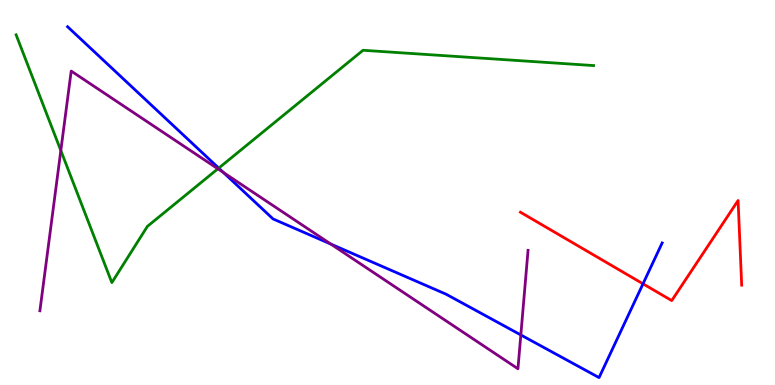[{'lines': ['blue', 'red'], 'intersections': [{'x': 8.3, 'y': 2.63}]}, {'lines': ['green', 'red'], 'intersections': []}, {'lines': ['purple', 'red'], 'intersections': []}, {'lines': ['blue', 'green'], 'intersections': [{'x': 2.82, 'y': 5.63}]}, {'lines': ['blue', 'purple'], 'intersections': [{'x': 2.88, 'y': 5.52}, {'x': 4.27, 'y': 3.66}, {'x': 6.72, 'y': 1.3}]}, {'lines': ['green', 'purple'], 'intersections': [{'x': 0.785, 'y': 6.09}, {'x': 2.81, 'y': 5.62}]}]